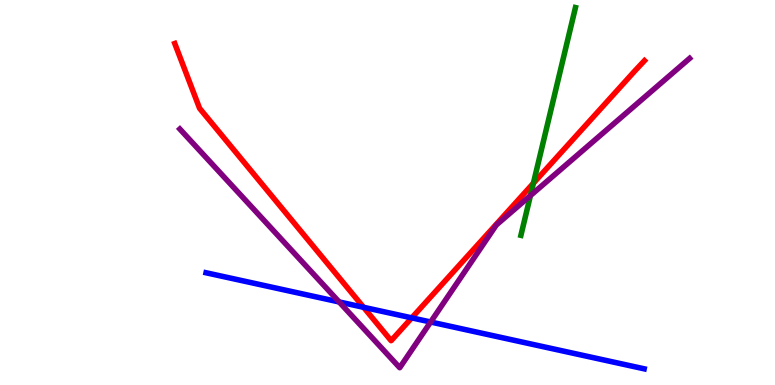[{'lines': ['blue', 'red'], 'intersections': [{'x': 4.69, 'y': 2.02}, {'x': 5.31, 'y': 1.74}]}, {'lines': ['green', 'red'], 'intersections': [{'x': 6.88, 'y': 5.24}]}, {'lines': ['purple', 'red'], 'intersections': []}, {'lines': ['blue', 'green'], 'intersections': []}, {'lines': ['blue', 'purple'], 'intersections': [{'x': 4.38, 'y': 2.16}, {'x': 5.56, 'y': 1.64}]}, {'lines': ['green', 'purple'], 'intersections': [{'x': 6.84, 'y': 4.92}]}]